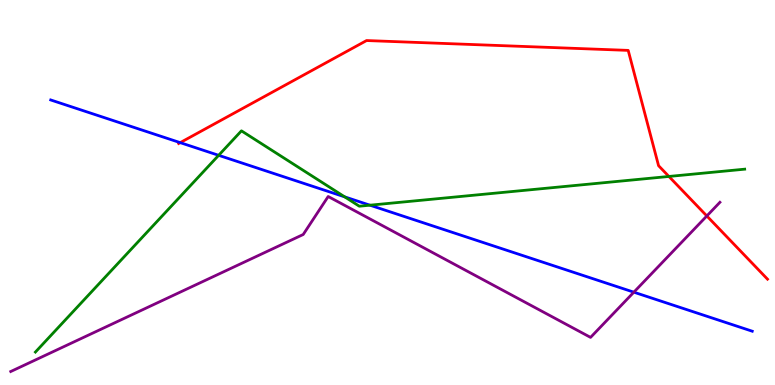[{'lines': ['blue', 'red'], 'intersections': [{'x': 2.33, 'y': 6.3}]}, {'lines': ['green', 'red'], 'intersections': [{'x': 8.63, 'y': 5.42}]}, {'lines': ['purple', 'red'], 'intersections': [{'x': 9.12, 'y': 4.39}]}, {'lines': ['blue', 'green'], 'intersections': [{'x': 2.82, 'y': 5.97}, {'x': 4.45, 'y': 4.89}, {'x': 4.77, 'y': 4.67}]}, {'lines': ['blue', 'purple'], 'intersections': [{'x': 8.18, 'y': 2.41}]}, {'lines': ['green', 'purple'], 'intersections': []}]